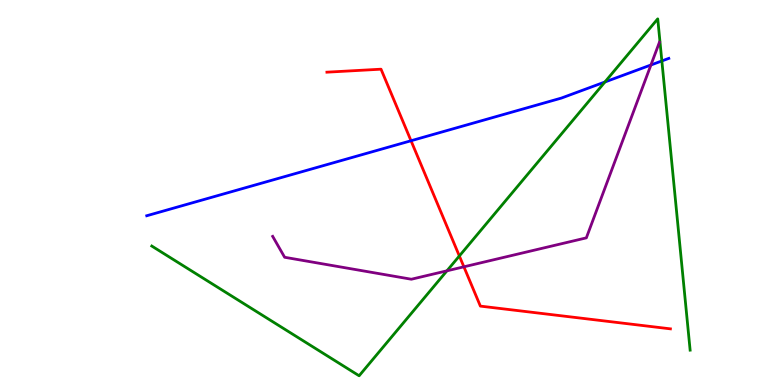[{'lines': ['blue', 'red'], 'intersections': [{'x': 5.3, 'y': 6.34}]}, {'lines': ['green', 'red'], 'intersections': [{'x': 5.93, 'y': 3.35}]}, {'lines': ['purple', 'red'], 'intersections': [{'x': 5.99, 'y': 3.07}]}, {'lines': ['blue', 'green'], 'intersections': [{'x': 7.81, 'y': 7.87}, {'x': 8.54, 'y': 8.42}]}, {'lines': ['blue', 'purple'], 'intersections': [{'x': 8.4, 'y': 8.31}]}, {'lines': ['green', 'purple'], 'intersections': [{'x': 5.77, 'y': 2.97}]}]